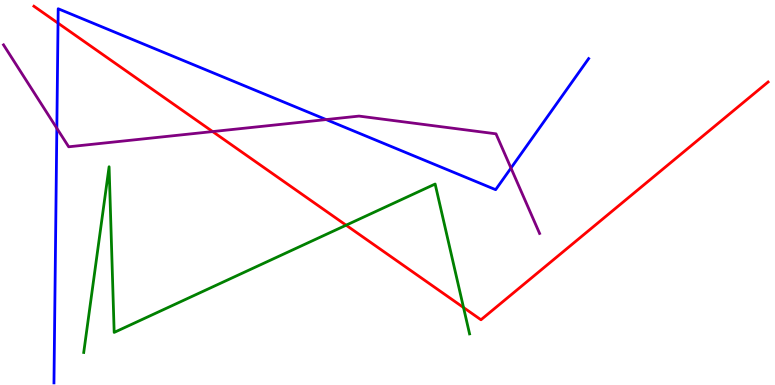[{'lines': ['blue', 'red'], 'intersections': [{'x': 0.749, 'y': 9.4}]}, {'lines': ['green', 'red'], 'intersections': [{'x': 4.47, 'y': 4.15}, {'x': 5.98, 'y': 2.01}]}, {'lines': ['purple', 'red'], 'intersections': [{'x': 2.74, 'y': 6.58}]}, {'lines': ['blue', 'green'], 'intersections': []}, {'lines': ['blue', 'purple'], 'intersections': [{'x': 0.733, 'y': 6.67}, {'x': 4.21, 'y': 6.89}, {'x': 6.59, 'y': 5.63}]}, {'lines': ['green', 'purple'], 'intersections': []}]